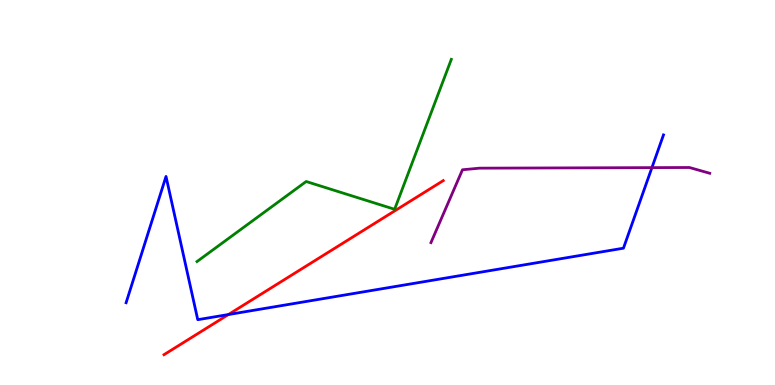[{'lines': ['blue', 'red'], 'intersections': [{'x': 2.95, 'y': 1.83}]}, {'lines': ['green', 'red'], 'intersections': []}, {'lines': ['purple', 'red'], 'intersections': []}, {'lines': ['blue', 'green'], 'intersections': []}, {'lines': ['blue', 'purple'], 'intersections': [{'x': 8.41, 'y': 5.65}]}, {'lines': ['green', 'purple'], 'intersections': []}]